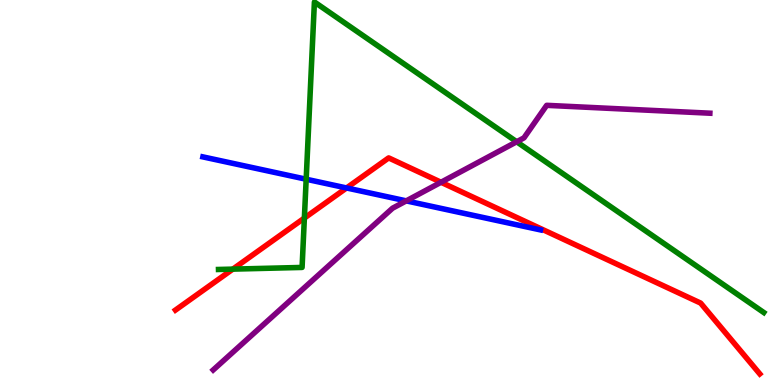[{'lines': ['blue', 'red'], 'intersections': [{'x': 4.47, 'y': 5.12}]}, {'lines': ['green', 'red'], 'intersections': [{'x': 3.0, 'y': 3.01}, {'x': 3.93, 'y': 4.34}]}, {'lines': ['purple', 'red'], 'intersections': [{'x': 5.69, 'y': 5.27}]}, {'lines': ['blue', 'green'], 'intersections': [{'x': 3.95, 'y': 5.34}]}, {'lines': ['blue', 'purple'], 'intersections': [{'x': 5.24, 'y': 4.78}]}, {'lines': ['green', 'purple'], 'intersections': [{'x': 6.67, 'y': 6.32}]}]